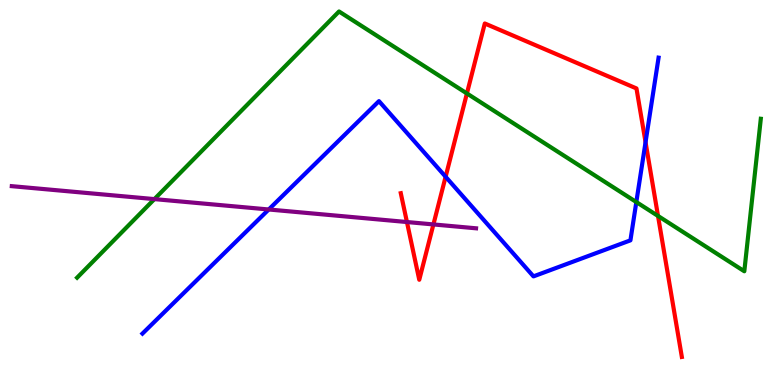[{'lines': ['blue', 'red'], 'intersections': [{'x': 5.75, 'y': 5.41}, {'x': 8.33, 'y': 6.31}]}, {'lines': ['green', 'red'], 'intersections': [{'x': 6.02, 'y': 7.57}, {'x': 8.49, 'y': 4.39}]}, {'lines': ['purple', 'red'], 'intersections': [{'x': 5.25, 'y': 4.23}, {'x': 5.59, 'y': 4.17}]}, {'lines': ['blue', 'green'], 'intersections': [{'x': 8.21, 'y': 4.75}]}, {'lines': ['blue', 'purple'], 'intersections': [{'x': 3.47, 'y': 4.56}]}, {'lines': ['green', 'purple'], 'intersections': [{'x': 1.99, 'y': 4.83}]}]